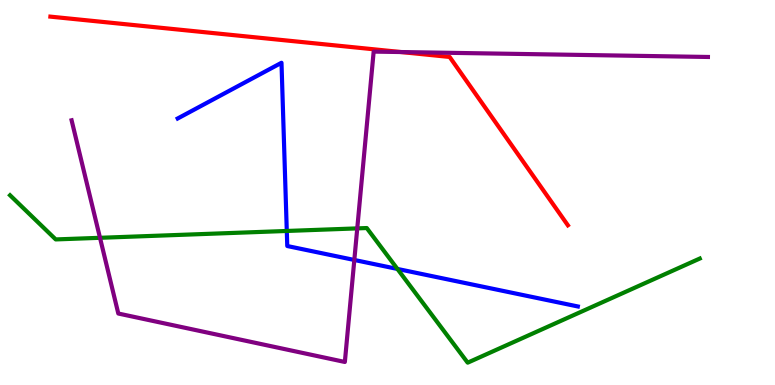[{'lines': ['blue', 'red'], 'intersections': []}, {'lines': ['green', 'red'], 'intersections': []}, {'lines': ['purple', 'red'], 'intersections': [{'x': 5.17, 'y': 8.65}]}, {'lines': ['blue', 'green'], 'intersections': [{'x': 3.7, 'y': 4.0}, {'x': 5.13, 'y': 3.01}]}, {'lines': ['blue', 'purple'], 'intersections': [{'x': 4.57, 'y': 3.25}]}, {'lines': ['green', 'purple'], 'intersections': [{'x': 1.29, 'y': 3.82}, {'x': 4.61, 'y': 4.07}]}]